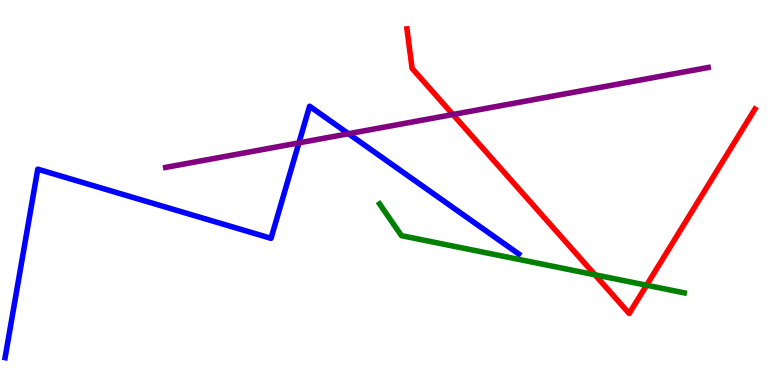[{'lines': ['blue', 'red'], 'intersections': []}, {'lines': ['green', 'red'], 'intersections': [{'x': 7.68, 'y': 2.86}, {'x': 8.34, 'y': 2.59}]}, {'lines': ['purple', 'red'], 'intersections': [{'x': 5.84, 'y': 7.03}]}, {'lines': ['blue', 'green'], 'intersections': []}, {'lines': ['blue', 'purple'], 'intersections': [{'x': 3.86, 'y': 6.29}, {'x': 4.5, 'y': 6.53}]}, {'lines': ['green', 'purple'], 'intersections': []}]